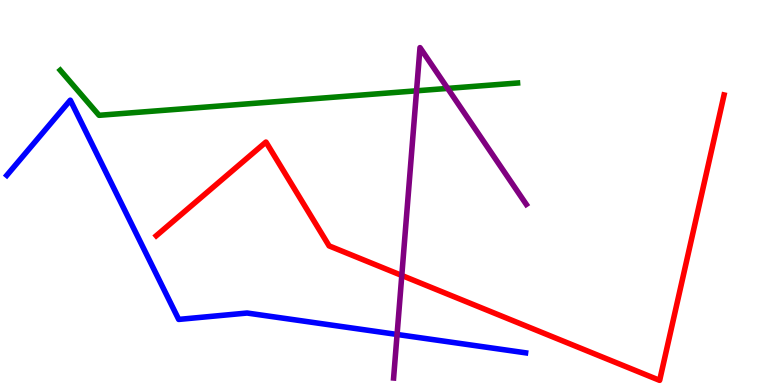[{'lines': ['blue', 'red'], 'intersections': []}, {'lines': ['green', 'red'], 'intersections': []}, {'lines': ['purple', 'red'], 'intersections': [{'x': 5.18, 'y': 2.85}]}, {'lines': ['blue', 'green'], 'intersections': []}, {'lines': ['blue', 'purple'], 'intersections': [{'x': 5.12, 'y': 1.31}]}, {'lines': ['green', 'purple'], 'intersections': [{'x': 5.37, 'y': 7.64}, {'x': 5.78, 'y': 7.7}]}]